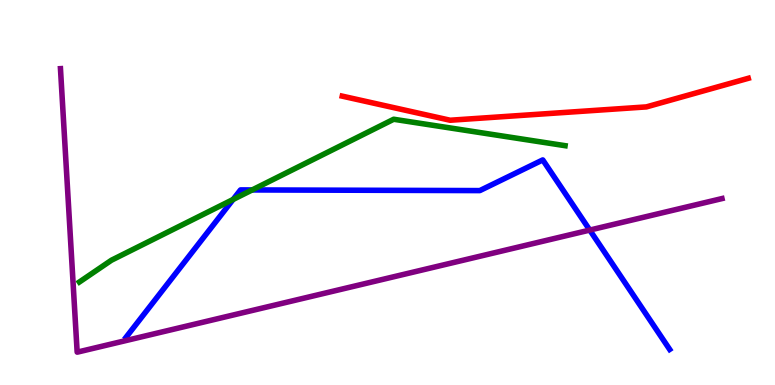[{'lines': ['blue', 'red'], 'intersections': []}, {'lines': ['green', 'red'], 'intersections': []}, {'lines': ['purple', 'red'], 'intersections': []}, {'lines': ['blue', 'green'], 'intersections': [{'x': 3.01, 'y': 4.82}, {'x': 3.25, 'y': 5.07}]}, {'lines': ['blue', 'purple'], 'intersections': [{'x': 7.61, 'y': 4.02}]}, {'lines': ['green', 'purple'], 'intersections': []}]